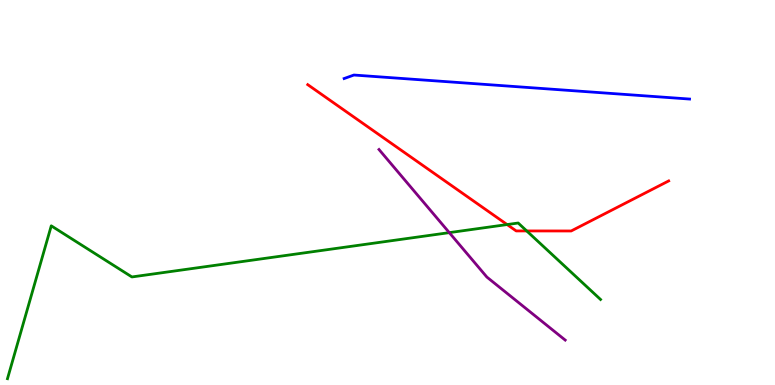[{'lines': ['blue', 'red'], 'intersections': []}, {'lines': ['green', 'red'], 'intersections': [{'x': 6.54, 'y': 4.17}, {'x': 6.8, 'y': 4.0}]}, {'lines': ['purple', 'red'], 'intersections': []}, {'lines': ['blue', 'green'], 'intersections': []}, {'lines': ['blue', 'purple'], 'intersections': []}, {'lines': ['green', 'purple'], 'intersections': [{'x': 5.8, 'y': 3.96}]}]